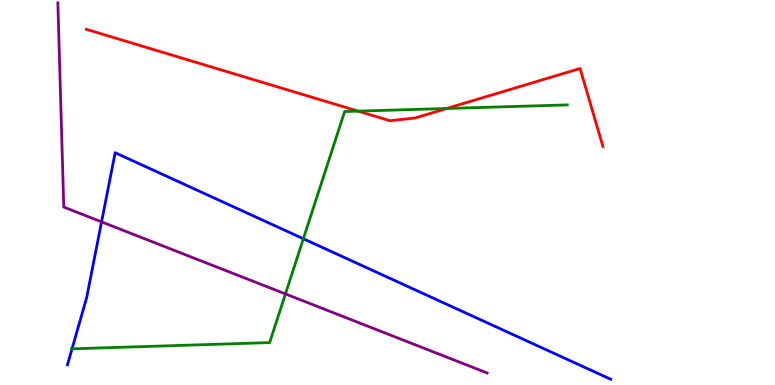[{'lines': ['blue', 'red'], 'intersections': []}, {'lines': ['green', 'red'], 'intersections': [{'x': 4.62, 'y': 7.11}, {'x': 5.76, 'y': 7.18}]}, {'lines': ['purple', 'red'], 'intersections': []}, {'lines': ['blue', 'green'], 'intersections': [{'x': 0.929, 'y': 0.94}, {'x': 3.91, 'y': 3.8}]}, {'lines': ['blue', 'purple'], 'intersections': [{'x': 1.31, 'y': 4.24}]}, {'lines': ['green', 'purple'], 'intersections': [{'x': 3.68, 'y': 2.37}]}]